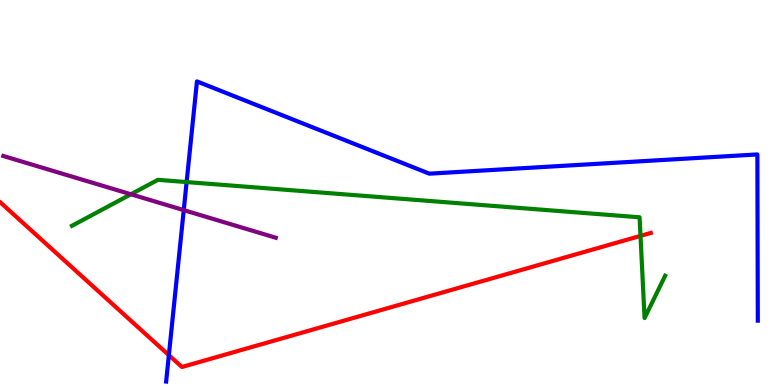[{'lines': ['blue', 'red'], 'intersections': [{'x': 2.18, 'y': 0.775}]}, {'lines': ['green', 'red'], 'intersections': [{'x': 8.26, 'y': 3.87}]}, {'lines': ['purple', 'red'], 'intersections': []}, {'lines': ['blue', 'green'], 'intersections': [{'x': 2.41, 'y': 5.27}]}, {'lines': ['blue', 'purple'], 'intersections': [{'x': 2.37, 'y': 4.54}]}, {'lines': ['green', 'purple'], 'intersections': [{'x': 1.69, 'y': 4.95}]}]